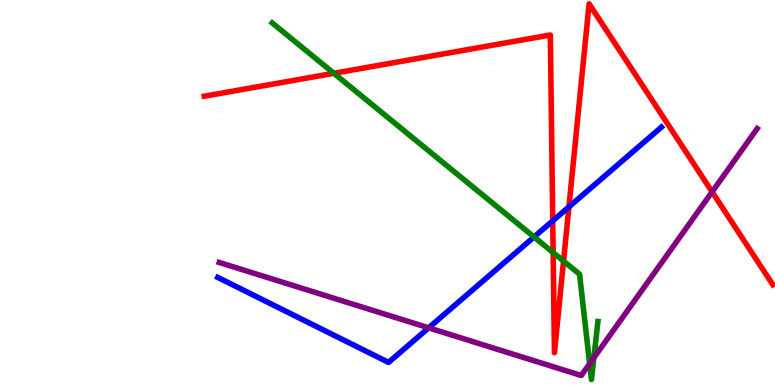[{'lines': ['blue', 'red'], 'intersections': [{'x': 7.13, 'y': 4.26}, {'x': 7.34, 'y': 4.63}]}, {'lines': ['green', 'red'], 'intersections': [{'x': 4.31, 'y': 8.1}, {'x': 7.14, 'y': 3.44}, {'x': 7.27, 'y': 3.22}]}, {'lines': ['purple', 'red'], 'intersections': [{'x': 9.19, 'y': 5.02}]}, {'lines': ['blue', 'green'], 'intersections': [{'x': 6.89, 'y': 3.85}]}, {'lines': ['blue', 'purple'], 'intersections': [{'x': 5.53, 'y': 1.48}]}, {'lines': ['green', 'purple'], 'intersections': [{'x': 7.61, 'y': 0.553}, {'x': 7.66, 'y': 0.707}]}]